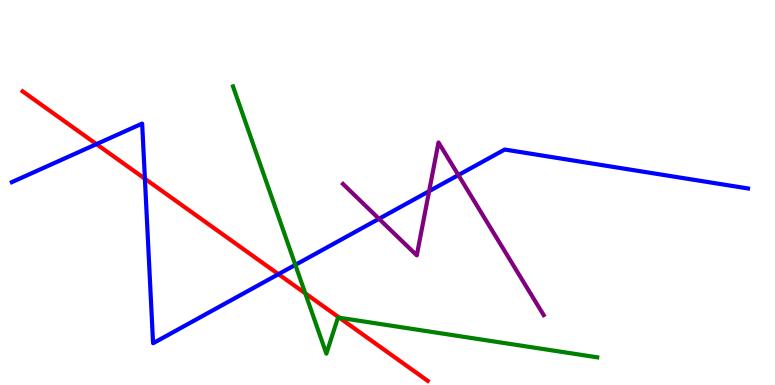[{'lines': ['blue', 'red'], 'intersections': [{'x': 1.24, 'y': 6.26}, {'x': 1.87, 'y': 5.36}, {'x': 3.59, 'y': 2.88}]}, {'lines': ['green', 'red'], 'intersections': [{'x': 3.94, 'y': 2.38}, {'x': 4.38, 'y': 1.75}]}, {'lines': ['purple', 'red'], 'intersections': []}, {'lines': ['blue', 'green'], 'intersections': [{'x': 3.81, 'y': 3.12}]}, {'lines': ['blue', 'purple'], 'intersections': [{'x': 4.89, 'y': 4.32}, {'x': 5.54, 'y': 5.03}, {'x': 5.91, 'y': 5.45}]}, {'lines': ['green', 'purple'], 'intersections': []}]